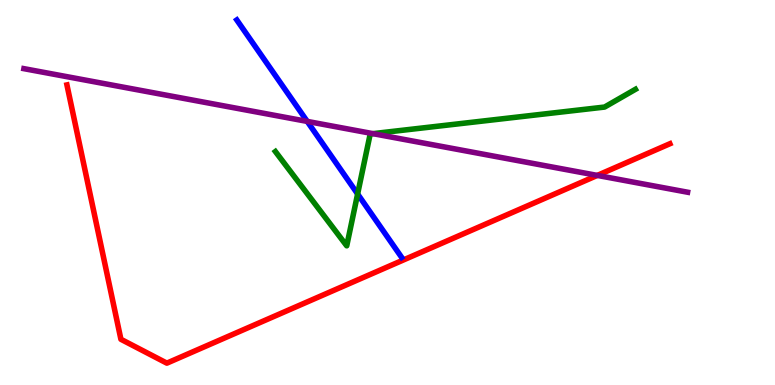[{'lines': ['blue', 'red'], 'intersections': []}, {'lines': ['green', 'red'], 'intersections': []}, {'lines': ['purple', 'red'], 'intersections': [{'x': 7.71, 'y': 5.44}]}, {'lines': ['blue', 'green'], 'intersections': [{'x': 4.61, 'y': 4.96}]}, {'lines': ['blue', 'purple'], 'intersections': [{'x': 3.96, 'y': 6.85}]}, {'lines': ['green', 'purple'], 'intersections': [{'x': 4.81, 'y': 6.53}]}]